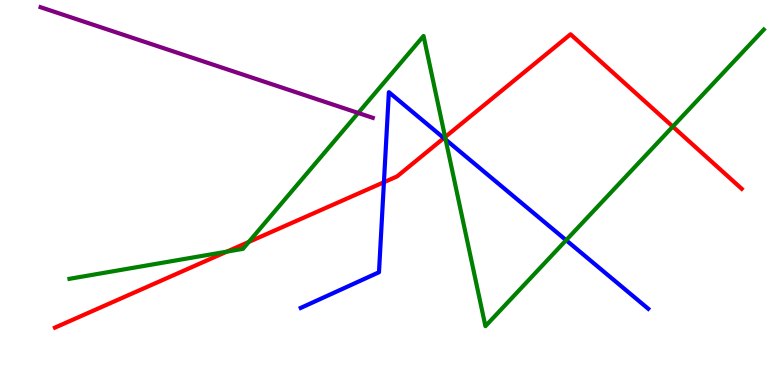[{'lines': ['blue', 'red'], 'intersections': [{'x': 4.95, 'y': 5.27}, {'x': 5.73, 'y': 6.41}]}, {'lines': ['green', 'red'], 'intersections': [{'x': 2.93, 'y': 3.46}, {'x': 3.21, 'y': 3.72}, {'x': 5.74, 'y': 6.44}, {'x': 8.68, 'y': 6.71}]}, {'lines': ['purple', 'red'], 'intersections': []}, {'lines': ['blue', 'green'], 'intersections': [{'x': 5.75, 'y': 6.37}, {'x': 7.3, 'y': 3.76}]}, {'lines': ['blue', 'purple'], 'intersections': []}, {'lines': ['green', 'purple'], 'intersections': [{'x': 4.62, 'y': 7.07}]}]